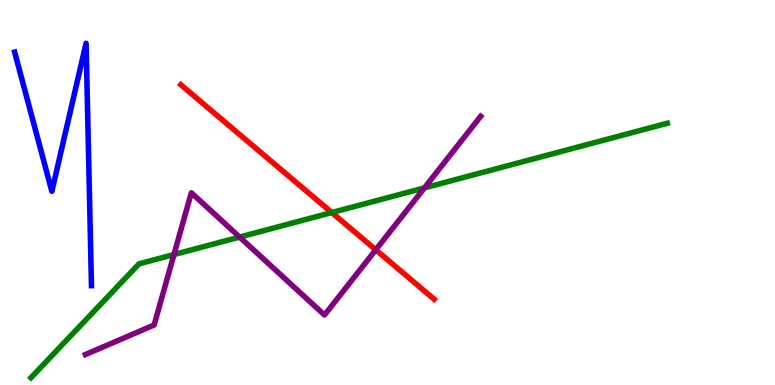[{'lines': ['blue', 'red'], 'intersections': []}, {'lines': ['green', 'red'], 'intersections': [{'x': 4.28, 'y': 4.48}]}, {'lines': ['purple', 'red'], 'intersections': [{'x': 4.85, 'y': 3.51}]}, {'lines': ['blue', 'green'], 'intersections': []}, {'lines': ['blue', 'purple'], 'intersections': []}, {'lines': ['green', 'purple'], 'intersections': [{'x': 2.24, 'y': 3.39}, {'x': 3.09, 'y': 3.84}, {'x': 5.48, 'y': 5.12}]}]